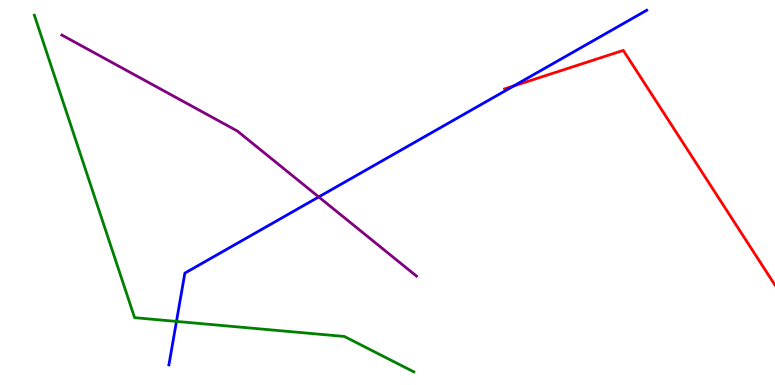[{'lines': ['blue', 'red'], 'intersections': [{'x': 6.63, 'y': 7.77}]}, {'lines': ['green', 'red'], 'intersections': []}, {'lines': ['purple', 'red'], 'intersections': []}, {'lines': ['blue', 'green'], 'intersections': [{'x': 2.28, 'y': 1.65}]}, {'lines': ['blue', 'purple'], 'intersections': [{'x': 4.11, 'y': 4.88}]}, {'lines': ['green', 'purple'], 'intersections': []}]